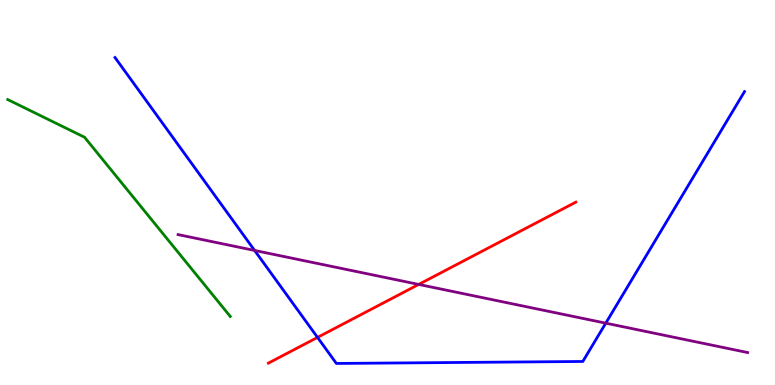[{'lines': ['blue', 'red'], 'intersections': [{'x': 4.1, 'y': 1.24}]}, {'lines': ['green', 'red'], 'intersections': []}, {'lines': ['purple', 'red'], 'intersections': [{'x': 5.4, 'y': 2.61}]}, {'lines': ['blue', 'green'], 'intersections': []}, {'lines': ['blue', 'purple'], 'intersections': [{'x': 3.29, 'y': 3.49}, {'x': 7.82, 'y': 1.61}]}, {'lines': ['green', 'purple'], 'intersections': []}]